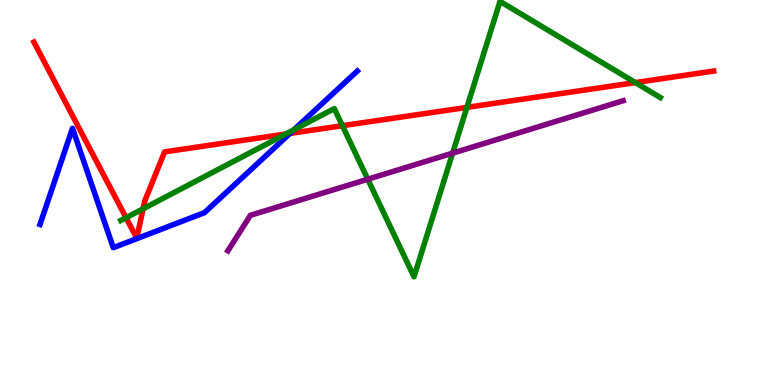[{'lines': ['blue', 'red'], 'intersections': [{'x': 3.74, 'y': 6.53}]}, {'lines': ['green', 'red'], 'intersections': [{'x': 1.63, 'y': 4.34}, {'x': 1.85, 'y': 4.58}, {'x': 3.69, 'y': 6.52}, {'x': 4.42, 'y': 6.74}, {'x': 6.02, 'y': 7.21}, {'x': 8.2, 'y': 7.86}]}, {'lines': ['purple', 'red'], 'intersections': []}, {'lines': ['blue', 'green'], 'intersections': [{'x': 3.79, 'y': 6.63}]}, {'lines': ['blue', 'purple'], 'intersections': []}, {'lines': ['green', 'purple'], 'intersections': [{'x': 4.75, 'y': 5.34}, {'x': 5.84, 'y': 6.02}]}]